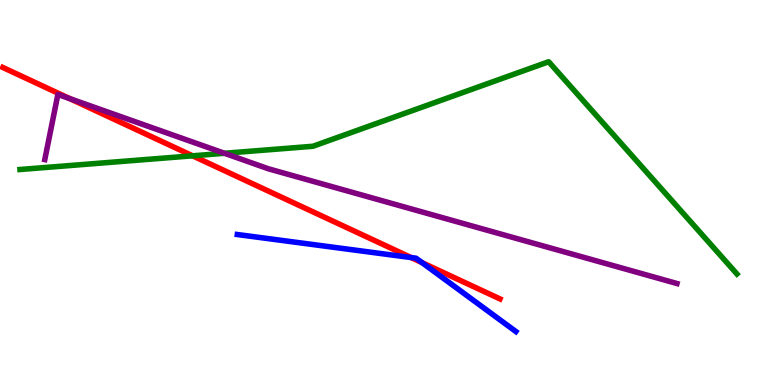[{'lines': ['blue', 'red'], 'intersections': [{'x': 5.31, 'y': 3.31}, {'x': 5.45, 'y': 3.18}]}, {'lines': ['green', 'red'], 'intersections': [{'x': 2.49, 'y': 5.95}]}, {'lines': ['purple', 'red'], 'intersections': [{'x': 0.899, 'y': 7.44}]}, {'lines': ['blue', 'green'], 'intersections': []}, {'lines': ['blue', 'purple'], 'intersections': []}, {'lines': ['green', 'purple'], 'intersections': [{'x': 2.9, 'y': 6.02}]}]